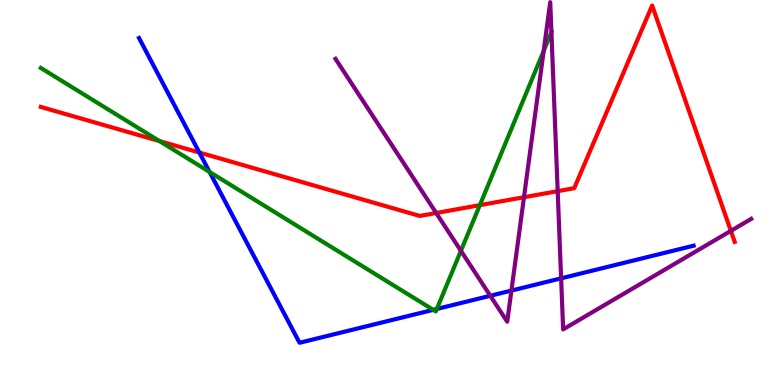[{'lines': ['blue', 'red'], 'intersections': [{'x': 2.57, 'y': 6.04}]}, {'lines': ['green', 'red'], 'intersections': [{'x': 2.06, 'y': 6.34}, {'x': 6.19, 'y': 4.67}]}, {'lines': ['purple', 'red'], 'intersections': [{'x': 5.63, 'y': 4.47}, {'x': 6.76, 'y': 4.88}, {'x': 7.2, 'y': 5.03}, {'x': 9.43, 'y': 4.0}]}, {'lines': ['blue', 'green'], 'intersections': [{'x': 2.7, 'y': 5.53}, {'x': 5.59, 'y': 1.95}, {'x': 5.64, 'y': 1.98}]}, {'lines': ['blue', 'purple'], 'intersections': [{'x': 6.33, 'y': 2.32}, {'x': 6.6, 'y': 2.45}, {'x': 7.24, 'y': 2.77}]}, {'lines': ['green', 'purple'], 'intersections': [{'x': 5.95, 'y': 3.49}, {'x': 7.02, 'y': 8.68}, {'x': 7.12, 'y': 9.16}]}]